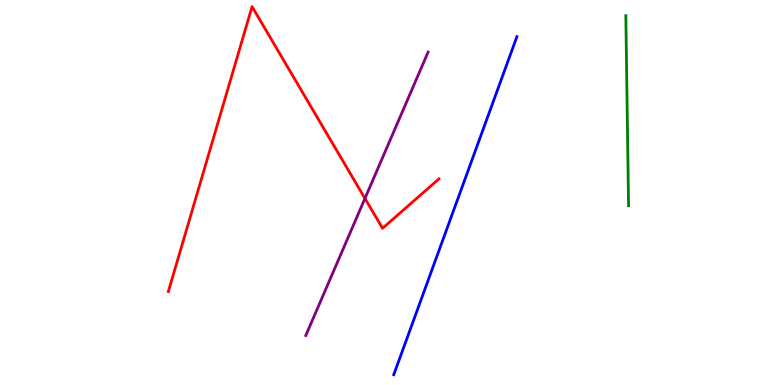[{'lines': ['blue', 'red'], 'intersections': []}, {'lines': ['green', 'red'], 'intersections': []}, {'lines': ['purple', 'red'], 'intersections': [{'x': 4.71, 'y': 4.85}]}, {'lines': ['blue', 'green'], 'intersections': []}, {'lines': ['blue', 'purple'], 'intersections': []}, {'lines': ['green', 'purple'], 'intersections': []}]